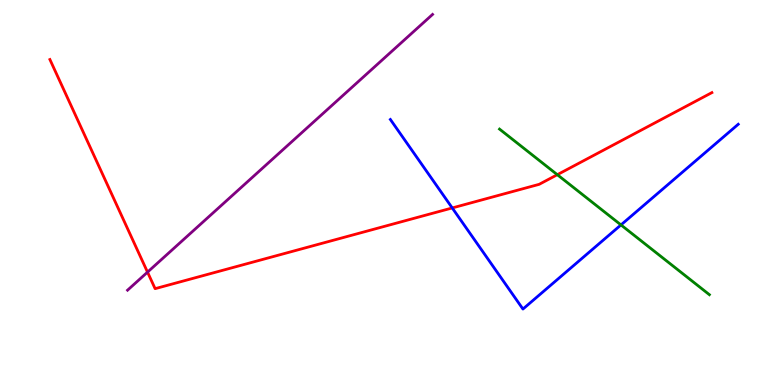[{'lines': ['blue', 'red'], 'intersections': [{'x': 5.84, 'y': 4.6}]}, {'lines': ['green', 'red'], 'intersections': [{'x': 7.19, 'y': 5.46}]}, {'lines': ['purple', 'red'], 'intersections': [{'x': 1.9, 'y': 2.93}]}, {'lines': ['blue', 'green'], 'intersections': [{'x': 8.01, 'y': 4.16}]}, {'lines': ['blue', 'purple'], 'intersections': []}, {'lines': ['green', 'purple'], 'intersections': []}]